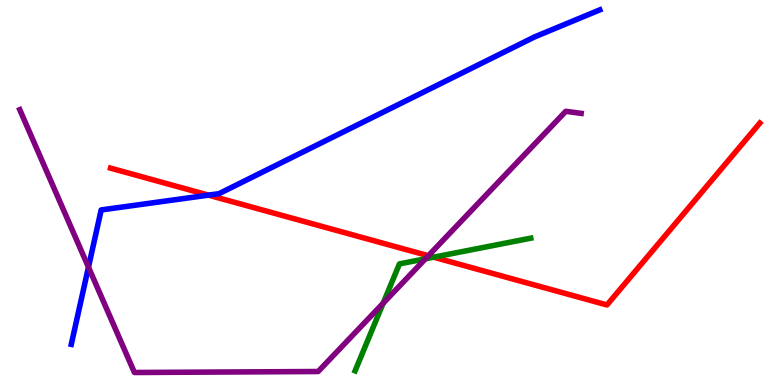[{'lines': ['blue', 'red'], 'intersections': [{'x': 2.69, 'y': 4.93}]}, {'lines': ['green', 'red'], 'intersections': [{'x': 5.6, 'y': 3.32}]}, {'lines': ['purple', 'red'], 'intersections': [{'x': 5.53, 'y': 3.36}]}, {'lines': ['blue', 'green'], 'intersections': []}, {'lines': ['blue', 'purple'], 'intersections': [{'x': 1.14, 'y': 3.06}]}, {'lines': ['green', 'purple'], 'intersections': [{'x': 4.94, 'y': 2.12}, {'x': 5.49, 'y': 3.28}]}]